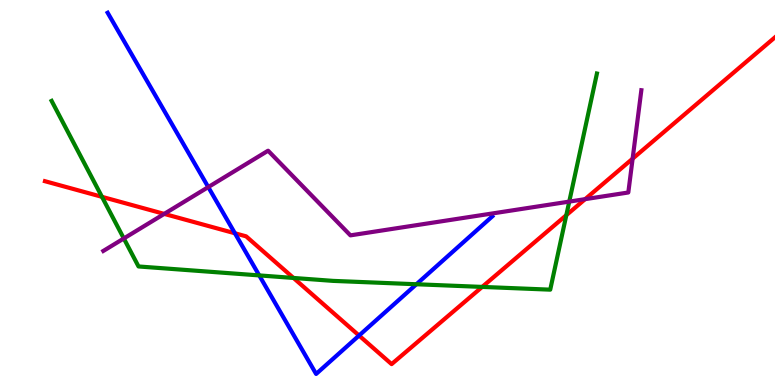[{'lines': ['blue', 'red'], 'intersections': [{'x': 3.03, 'y': 3.94}, {'x': 4.63, 'y': 1.28}]}, {'lines': ['green', 'red'], 'intersections': [{'x': 1.32, 'y': 4.89}, {'x': 3.79, 'y': 2.78}, {'x': 6.22, 'y': 2.55}, {'x': 7.31, 'y': 4.41}]}, {'lines': ['purple', 'red'], 'intersections': [{'x': 2.12, 'y': 4.44}, {'x': 7.55, 'y': 4.83}, {'x': 8.16, 'y': 5.88}]}, {'lines': ['blue', 'green'], 'intersections': [{'x': 3.34, 'y': 2.85}, {'x': 5.37, 'y': 2.62}]}, {'lines': ['blue', 'purple'], 'intersections': [{'x': 2.69, 'y': 5.14}]}, {'lines': ['green', 'purple'], 'intersections': [{'x': 1.6, 'y': 3.81}, {'x': 7.35, 'y': 4.76}]}]